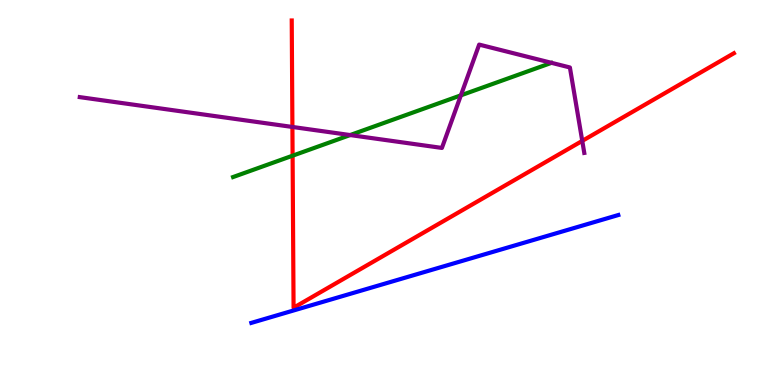[{'lines': ['blue', 'red'], 'intersections': []}, {'lines': ['green', 'red'], 'intersections': [{'x': 3.78, 'y': 5.96}]}, {'lines': ['purple', 'red'], 'intersections': [{'x': 3.77, 'y': 6.7}, {'x': 7.51, 'y': 6.34}]}, {'lines': ['blue', 'green'], 'intersections': []}, {'lines': ['blue', 'purple'], 'intersections': []}, {'lines': ['green', 'purple'], 'intersections': [{'x': 4.52, 'y': 6.49}, {'x': 5.95, 'y': 7.52}]}]